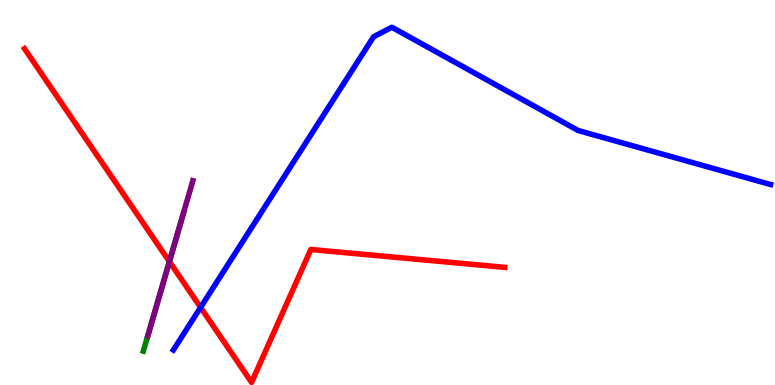[{'lines': ['blue', 'red'], 'intersections': [{'x': 2.59, 'y': 2.02}]}, {'lines': ['green', 'red'], 'intersections': [{'x': 2.19, 'y': 3.21}]}, {'lines': ['purple', 'red'], 'intersections': [{'x': 2.19, 'y': 3.21}]}, {'lines': ['blue', 'green'], 'intersections': []}, {'lines': ['blue', 'purple'], 'intersections': []}, {'lines': ['green', 'purple'], 'intersections': [{'x': 2.09, 'y': 2.53}]}]